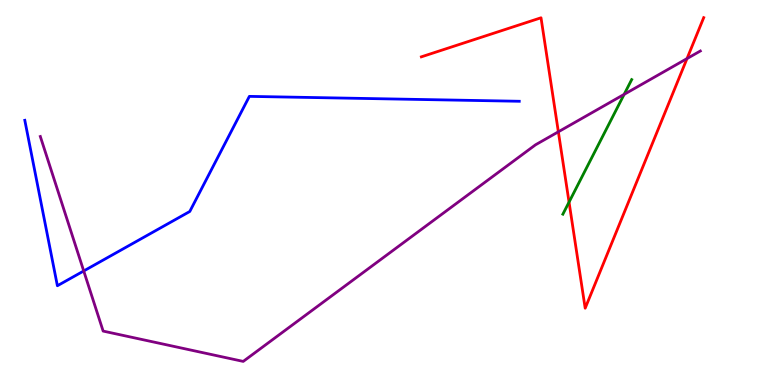[{'lines': ['blue', 'red'], 'intersections': []}, {'lines': ['green', 'red'], 'intersections': [{'x': 7.34, 'y': 4.75}]}, {'lines': ['purple', 'red'], 'intersections': [{'x': 7.2, 'y': 6.58}, {'x': 8.86, 'y': 8.48}]}, {'lines': ['blue', 'green'], 'intersections': []}, {'lines': ['blue', 'purple'], 'intersections': [{'x': 1.08, 'y': 2.96}]}, {'lines': ['green', 'purple'], 'intersections': [{'x': 8.05, 'y': 7.55}]}]